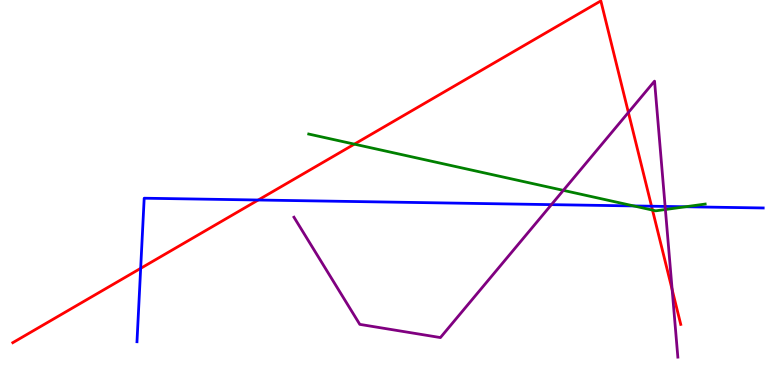[{'lines': ['blue', 'red'], 'intersections': [{'x': 1.82, 'y': 3.03}, {'x': 3.33, 'y': 4.8}, {'x': 8.41, 'y': 4.64}]}, {'lines': ['green', 'red'], 'intersections': [{'x': 4.57, 'y': 6.26}, {'x': 8.42, 'y': 4.54}]}, {'lines': ['purple', 'red'], 'intersections': [{'x': 8.11, 'y': 7.08}, {'x': 8.67, 'y': 2.48}]}, {'lines': ['blue', 'green'], 'intersections': [{'x': 8.18, 'y': 4.65}, {'x': 8.85, 'y': 4.63}]}, {'lines': ['blue', 'purple'], 'intersections': [{'x': 7.12, 'y': 4.68}, {'x': 8.58, 'y': 4.64}]}, {'lines': ['green', 'purple'], 'intersections': [{'x': 7.27, 'y': 5.06}, {'x': 8.59, 'y': 4.56}]}]